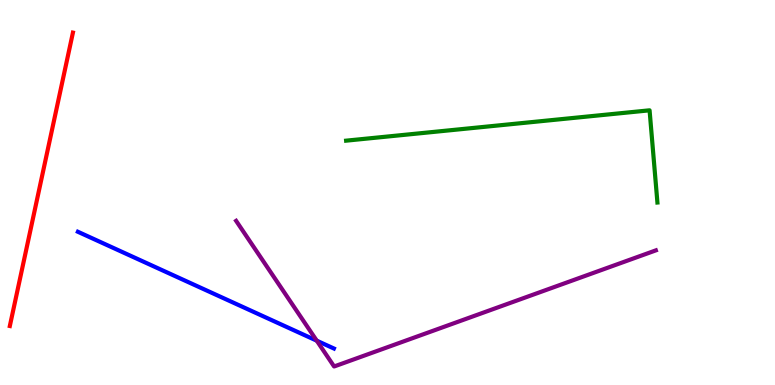[{'lines': ['blue', 'red'], 'intersections': []}, {'lines': ['green', 'red'], 'intersections': []}, {'lines': ['purple', 'red'], 'intersections': []}, {'lines': ['blue', 'green'], 'intersections': []}, {'lines': ['blue', 'purple'], 'intersections': [{'x': 4.09, 'y': 1.15}]}, {'lines': ['green', 'purple'], 'intersections': []}]